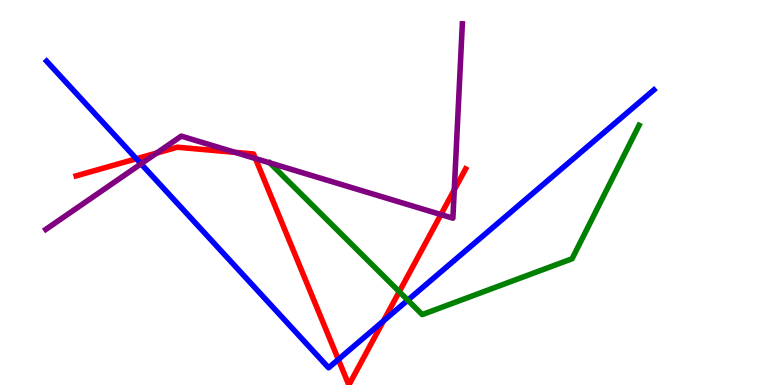[{'lines': ['blue', 'red'], 'intersections': [{'x': 1.76, 'y': 5.88}, {'x': 4.37, 'y': 0.663}, {'x': 4.95, 'y': 1.66}]}, {'lines': ['green', 'red'], 'intersections': [{'x': 5.15, 'y': 2.42}]}, {'lines': ['purple', 'red'], 'intersections': [{'x': 2.02, 'y': 6.03}, {'x': 3.03, 'y': 6.04}, {'x': 3.3, 'y': 5.88}, {'x': 5.69, 'y': 4.43}, {'x': 5.86, 'y': 5.07}]}, {'lines': ['blue', 'green'], 'intersections': [{'x': 5.26, 'y': 2.2}]}, {'lines': ['blue', 'purple'], 'intersections': [{'x': 1.82, 'y': 5.74}]}, {'lines': ['green', 'purple'], 'intersections': []}]